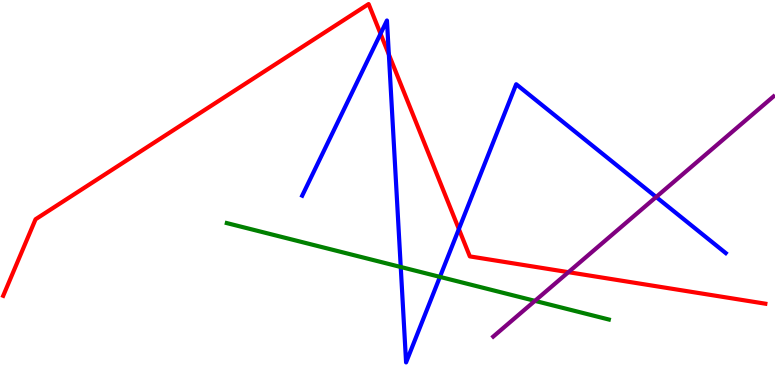[{'lines': ['blue', 'red'], 'intersections': [{'x': 4.91, 'y': 9.12}, {'x': 5.02, 'y': 8.58}, {'x': 5.92, 'y': 4.05}]}, {'lines': ['green', 'red'], 'intersections': []}, {'lines': ['purple', 'red'], 'intersections': [{'x': 7.33, 'y': 2.93}]}, {'lines': ['blue', 'green'], 'intersections': [{'x': 5.17, 'y': 3.07}, {'x': 5.68, 'y': 2.81}]}, {'lines': ['blue', 'purple'], 'intersections': [{'x': 8.47, 'y': 4.88}]}, {'lines': ['green', 'purple'], 'intersections': [{'x': 6.9, 'y': 2.19}]}]